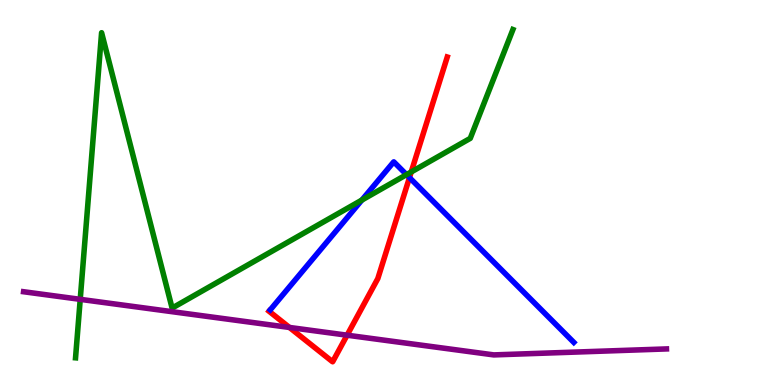[{'lines': ['blue', 'red'], 'intersections': [{'x': 5.28, 'y': 5.39}]}, {'lines': ['green', 'red'], 'intersections': [{'x': 5.31, 'y': 5.53}]}, {'lines': ['purple', 'red'], 'intersections': [{'x': 3.73, 'y': 1.49}, {'x': 4.48, 'y': 1.29}]}, {'lines': ['blue', 'green'], 'intersections': [{'x': 4.67, 'y': 4.8}, {'x': 5.25, 'y': 5.46}]}, {'lines': ['blue', 'purple'], 'intersections': []}, {'lines': ['green', 'purple'], 'intersections': [{'x': 1.04, 'y': 2.22}]}]